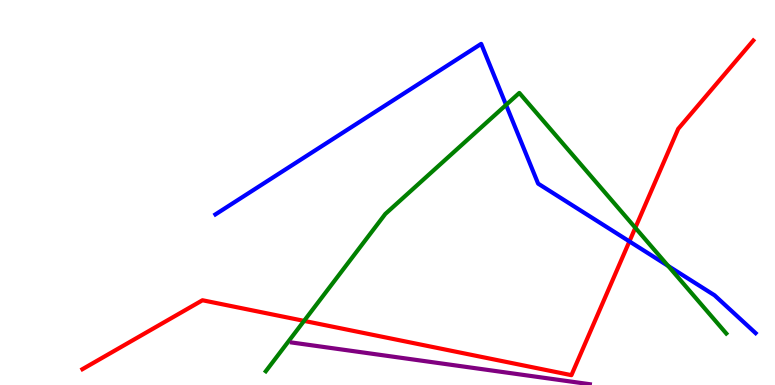[{'lines': ['blue', 'red'], 'intersections': [{'x': 8.12, 'y': 3.73}]}, {'lines': ['green', 'red'], 'intersections': [{'x': 3.92, 'y': 1.67}, {'x': 8.2, 'y': 4.08}]}, {'lines': ['purple', 'red'], 'intersections': []}, {'lines': ['blue', 'green'], 'intersections': [{'x': 6.53, 'y': 7.27}, {'x': 8.62, 'y': 3.09}]}, {'lines': ['blue', 'purple'], 'intersections': []}, {'lines': ['green', 'purple'], 'intersections': []}]